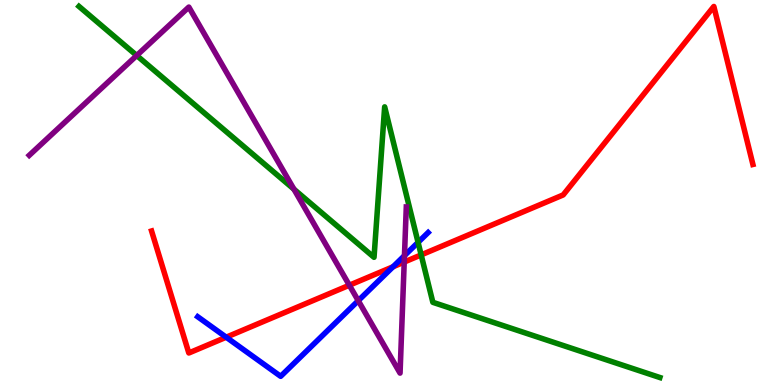[{'lines': ['blue', 'red'], 'intersections': [{'x': 2.92, 'y': 1.24}, {'x': 5.07, 'y': 3.07}]}, {'lines': ['green', 'red'], 'intersections': [{'x': 5.43, 'y': 3.38}]}, {'lines': ['purple', 'red'], 'intersections': [{'x': 4.51, 'y': 2.59}, {'x': 5.22, 'y': 3.19}]}, {'lines': ['blue', 'green'], 'intersections': [{'x': 5.39, 'y': 3.7}]}, {'lines': ['blue', 'purple'], 'intersections': [{'x': 4.62, 'y': 2.19}, {'x': 5.22, 'y': 3.36}]}, {'lines': ['green', 'purple'], 'intersections': [{'x': 1.76, 'y': 8.56}, {'x': 3.79, 'y': 5.09}]}]